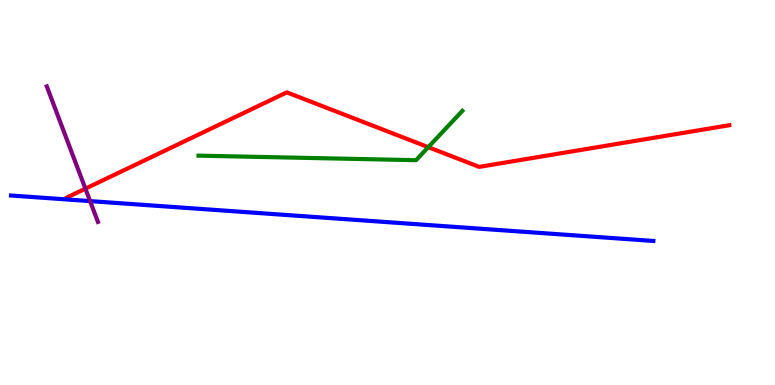[{'lines': ['blue', 'red'], 'intersections': []}, {'lines': ['green', 'red'], 'intersections': [{'x': 5.53, 'y': 6.18}]}, {'lines': ['purple', 'red'], 'intersections': [{'x': 1.1, 'y': 5.1}]}, {'lines': ['blue', 'green'], 'intersections': []}, {'lines': ['blue', 'purple'], 'intersections': [{'x': 1.16, 'y': 4.78}]}, {'lines': ['green', 'purple'], 'intersections': []}]